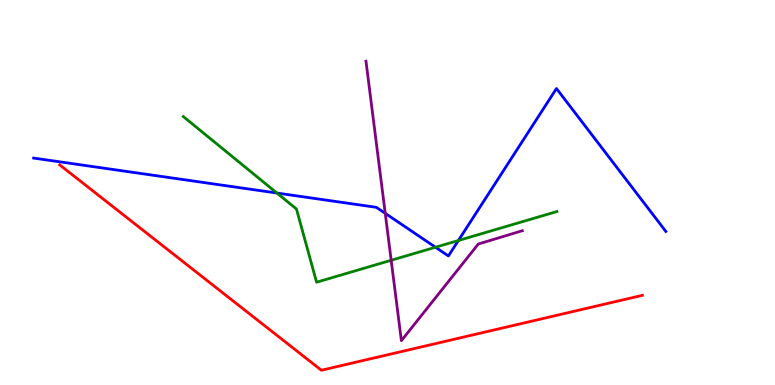[{'lines': ['blue', 'red'], 'intersections': []}, {'lines': ['green', 'red'], 'intersections': []}, {'lines': ['purple', 'red'], 'intersections': []}, {'lines': ['blue', 'green'], 'intersections': [{'x': 3.57, 'y': 4.99}, {'x': 5.62, 'y': 3.58}, {'x': 5.91, 'y': 3.75}]}, {'lines': ['blue', 'purple'], 'intersections': [{'x': 4.97, 'y': 4.46}]}, {'lines': ['green', 'purple'], 'intersections': [{'x': 5.05, 'y': 3.24}]}]